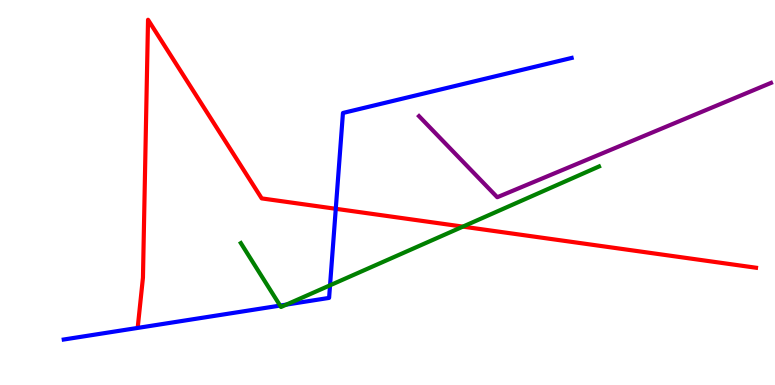[{'lines': ['blue', 'red'], 'intersections': [{'x': 4.33, 'y': 4.58}]}, {'lines': ['green', 'red'], 'intersections': [{'x': 5.97, 'y': 4.11}]}, {'lines': ['purple', 'red'], 'intersections': []}, {'lines': ['blue', 'green'], 'intersections': [{'x': 3.61, 'y': 2.06}, {'x': 3.69, 'y': 2.09}, {'x': 4.26, 'y': 2.59}]}, {'lines': ['blue', 'purple'], 'intersections': []}, {'lines': ['green', 'purple'], 'intersections': []}]